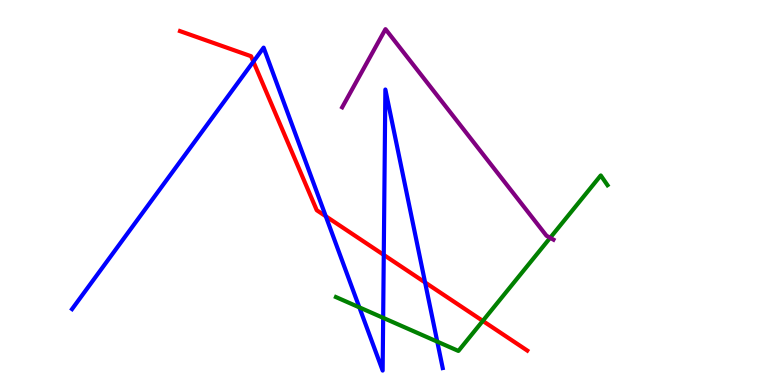[{'lines': ['blue', 'red'], 'intersections': [{'x': 3.27, 'y': 8.4}, {'x': 4.2, 'y': 4.38}, {'x': 4.95, 'y': 3.38}, {'x': 5.48, 'y': 2.66}]}, {'lines': ['green', 'red'], 'intersections': [{'x': 6.23, 'y': 1.66}]}, {'lines': ['purple', 'red'], 'intersections': []}, {'lines': ['blue', 'green'], 'intersections': [{'x': 4.64, 'y': 2.02}, {'x': 4.94, 'y': 1.74}, {'x': 5.64, 'y': 1.13}]}, {'lines': ['blue', 'purple'], 'intersections': []}, {'lines': ['green', 'purple'], 'intersections': [{'x': 7.1, 'y': 3.82}]}]